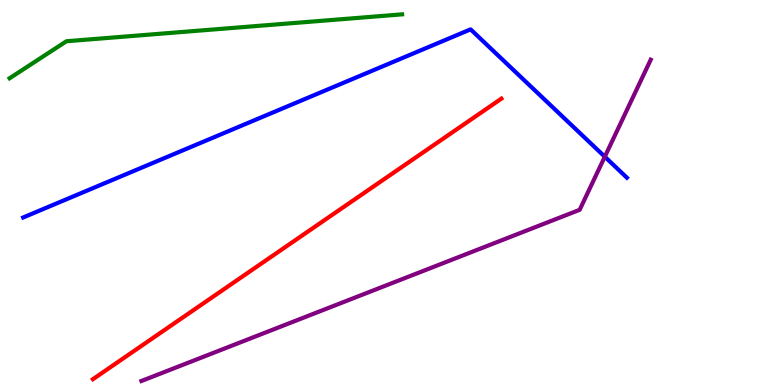[{'lines': ['blue', 'red'], 'intersections': []}, {'lines': ['green', 'red'], 'intersections': []}, {'lines': ['purple', 'red'], 'intersections': []}, {'lines': ['blue', 'green'], 'intersections': []}, {'lines': ['blue', 'purple'], 'intersections': [{'x': 7.8, 'y': 5.93}]}, {'lines': ['green', 'purple'], 'intersections': []}]